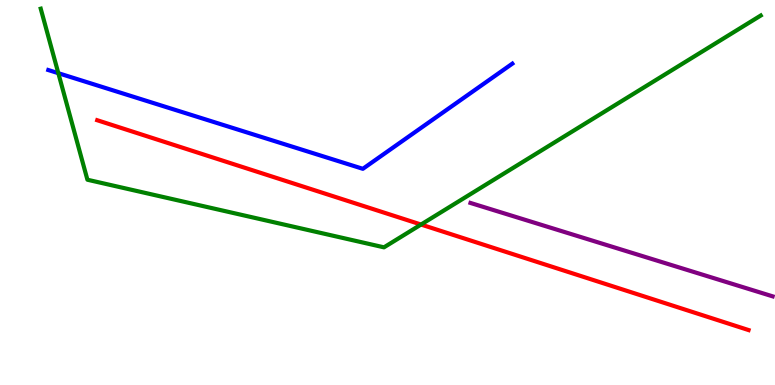[{'lines': ['blue', 'red'], 'intersections': []}, {'lines': ['green', 'red'], 'intersections': [{'x': 5.43, 'y': 4.17}]}, {'lines': ['purple', 'red'], 'intersections': []}, {'lines': ['blue', 'green'], 'intersections': [{'x': 0.753, 'y': 8.1}]}, {'lines': ['blue', 'purple'], 'intersections': []}, {'lines': ['green', 'purple'], 'intersections': []}]